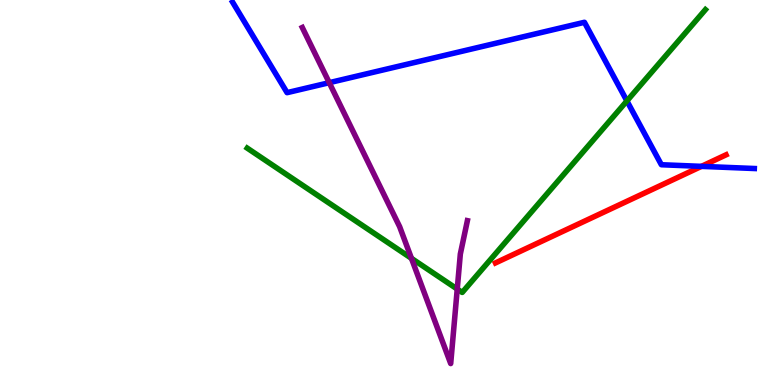[{'lines': ['blue', 'red'], 'intersections': [{'x': 9.05, 'y': 5.68}]}, {'lines': ['green', 'red'], 'intersections': []}, {'lines': ['purple', 'red'], 'intersections': []}, {'lines': ['blue', 'green'], 'intersections': [{'x': 8.09, 'y': 7.38}]}, {'lines': ['blue', 'purple'], 'intersections': [{'x': 4.25, 'y': 7.85}]}, {'lines': ['green', 'purple'], 'intersections': [{'x': 5.31, 'y': 3.29}, {'x': 5.9, 'y': 2.49}]}]